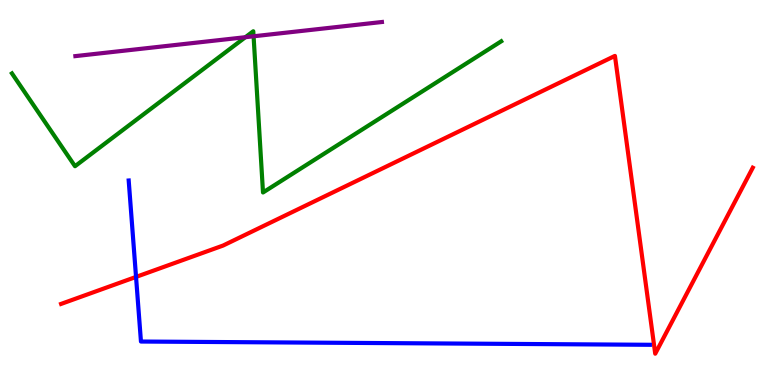[{'lines': ['blue', 'red'], 'intersections': [{'x': 1.76, 'y': 2.81}]}, {'lines': ['green', 'red'], 'intersections': []}, {'lines': ['purple', 'red'], 'intersections': []}, {'lines': ['blue', 'green'], 'intersections': []}, {'lines': ['blue', 'purple'], 'intersections': []}, {'lines': ['green', 'purple'], 'intersections': [{'x': 3.17, 'y': 9.03}, {'x': 3.27, 'y': 9.06}]}]